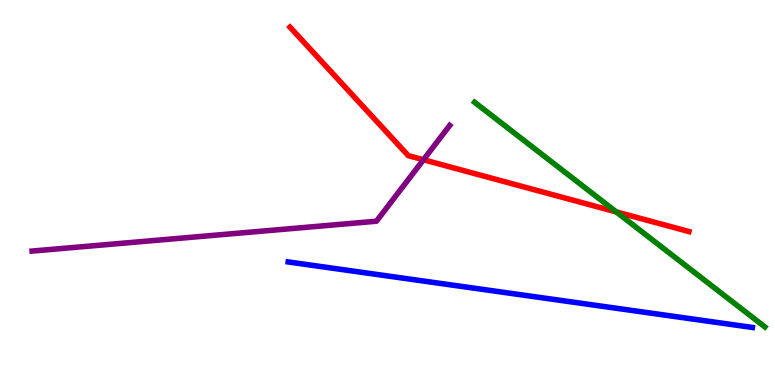[{'lines': ['blue', 'red'], 'intersections': []}, {'lines': ['green', 'red'], 'intersections': [{'x': 7.95, 'y': 4.5}]}, {'lines': ['purple', 'red'], 'intersections': [{'x': 5.46, 'y': 5.85}]}, {'lines': ['blue', 'green'], 'intersections': []}, {'lines': ['blue', 'purple'], 'intersections': []}, {'lines': ['green', 'purple'], 'intersections': []}]